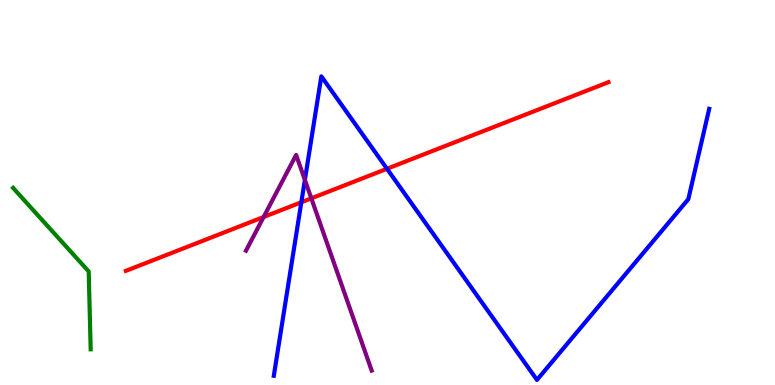[{'lines': ['blue', 'red'], 'intersections': [{'x': 3.89, 'y': 4.75}, {'x': 4.99, 'y': 5.62}]}, {'lines': ['green', 'red'], 'intersections': []}, {'lines': ['purple', 'red'], 'intersections': [{'x': 3.4, 'y': 4.36}, {'x': 4.02, 'y': 4.85}]}, {'lines': ['blue', 'green'], 'intersections': []}, {'lines': ['blue', 'purple'], 'intersections': [{'x': 3.93, 'y': 5.33}]}, {'lines': ['green', 'purple'], 'intersections': []}]